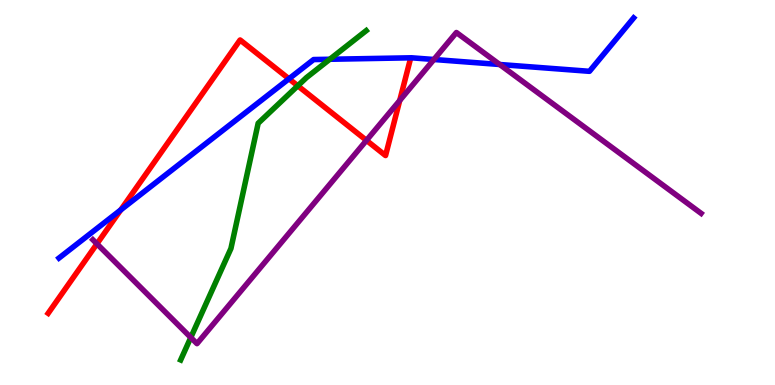[{'lines': ['blue', 'red'], 'intersections': [{'x': 1.56, 'y': 4.55}, {'x': 3.73, 'y': 7.95}]}, {'lines': ['green', 'red'], 'intersections': [{'x': 3.84, 'y': 7.77}]}, {'lines': ['purple', 'red'], 'intersections': [{'x': 1.25, 'y': 3.67}, {'x': 4.73, 'y': 6.35}, {'x': 5.16, 'y': 7.39}]}, {'lines': ['blue', 'green'], 'intersections': [{'x': 4.26, 'y': 8.46}]}, {'lines': ['blue', 'purple'], 'intersections': [{'x': 5.6, 'y': 8.45}, {'x': 6.45, 'y': 8.32}]}, {'lines': ['green', 'purple'], 'intersections': [{'x': 2.46, 'y': 1.23}]}]